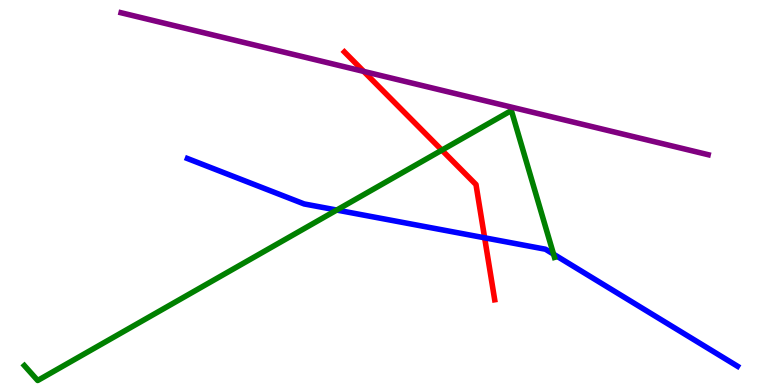[{'lines': ['blue', 'red'], 'intersections': [{'x': 6.25, 'y': 3.82}]}, {'lines': ['green', 'red'], 'intersections': [{'x': 5.7, 'y': 6.1}]}, {'lines': ['purple', 'red'], 'intersections': [{'x': 4.69, 'y': 8.14}]}, {'lines': ['blue', 'green'], 'intersections': [{'x': 4.34, 'y': 4.54}, {'x': 7.14, 'y': 3.4}]}, {'lines': ['blue', 'purple'], 'intersections': []}, {'lines': ['green', 'purple'], 'intersections': []}]